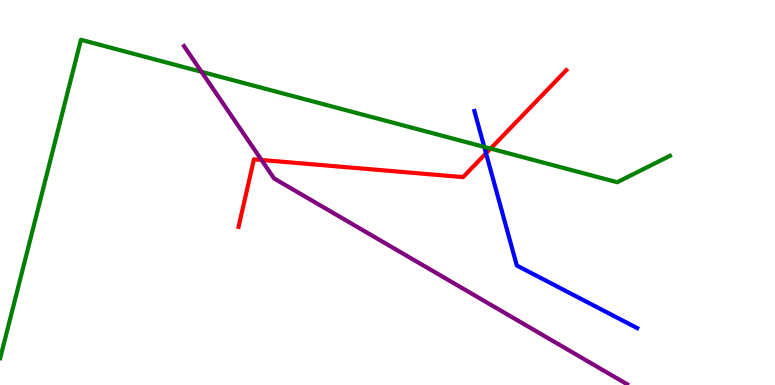[{'lines': ['blue', 'red'], 'intersections': [{'x': 6.27, 'y': 6.02}]}, {'lines': ['green', 'red'], 'intersections': [{'x': 6.33, 'y': 6.14}]}, {'lines': ['purple', 'red'], 'intersections': [{'x': 3.37, 'y': 5.84}]}, {'lines': ['blue', 'green'], 'intersections': [{'x': 6.25, 'y': 6.18}]}, {'lines': ['blue', 'purple'], 'intersections': []}, {'lines': ['green', 'purple'], 'intersections': [{'x': 2.6, 'y': 8.13}]}]